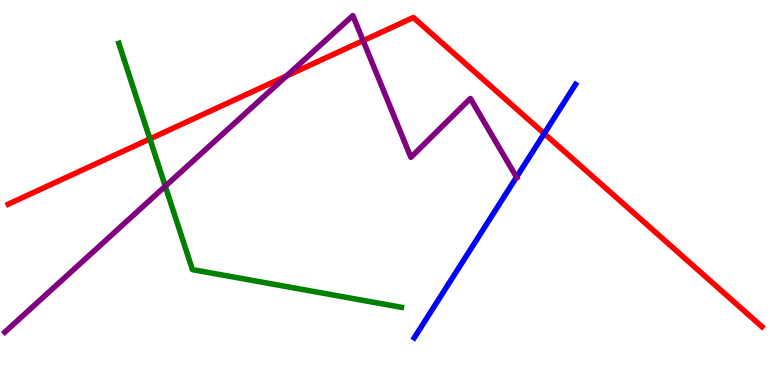[{'lines': ['blue', 'red'], 'intersections': [{'x': 7.02, 'y': 6.53}]}, {'lines': ['green', 'red'], 'intersections': [{'x': 1.93, 'y': 6.39}]}, {'lines': ['purple', 'red'], 'intersections': [{'x': 3.7, 'y': 8.03}, {'x': 4.69, 'y': 8.94}]}, {'lines': ['blue', 'green'], 'intersections': []}, {'lines': ['blue', 'purple'], 'intersections': [{'x': 6.66, 'y': 5.4}]}, {'lines': ['green', 'purple'], 'intersections': [{'x': 2.13, 'y': 5.16}]}]